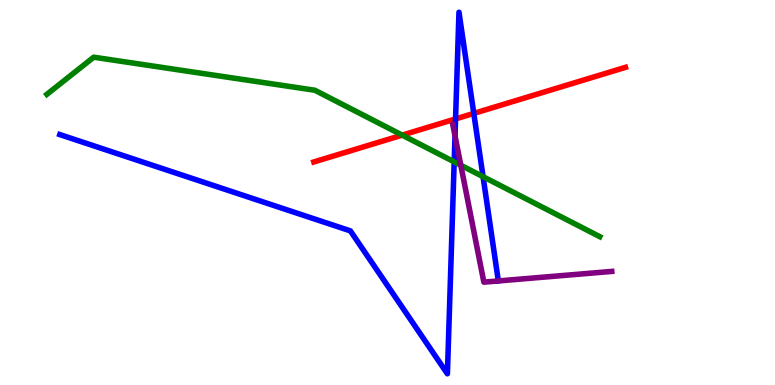[{'lines': ['blue', 'red'], 'intersections': [{'x': 5.88, 'y': 6.91}, {'x': 6.11, 'y': 7.05}]}, {'lines': ['green', 'red'], 'intersections': [{'x': 5.19, 'y': 6.49}]}, {'lines': ['purple', 'red'], 'intersections': []}, {'lines': ['blue', 'green'], 'intersections': [{'x': 5.86, 'y': 5.8}, {'x': 6.23, 'y': 5.41}]}, {'lines': ['blue', 'purple'], 'intersections': [{'x': 5.87, 'y': 6.47}]}, {'lines': ['green', 'purple'], 'intersections': [{'x': 5.95, 'y': 5.71}]}]